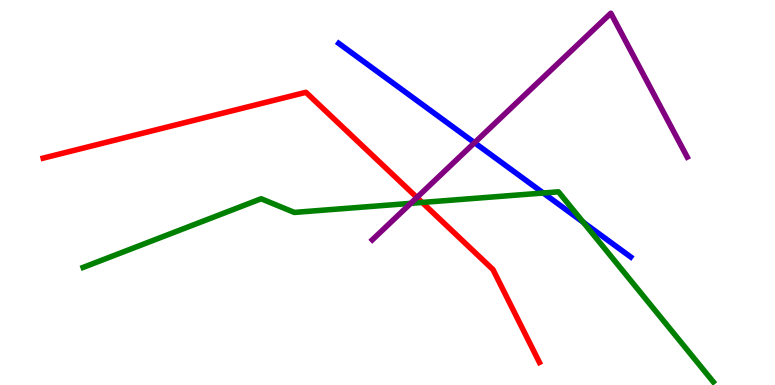[{'lines': ['blue', 'red'], 'intersections': []}, {'lines': ['green', 'red'], 'intersections': [{'x': 5.45, 'y': 4.74}]}, {'lines': ['purple', 'red'], 'intersections': [{'x': 5.38, 'y': 4.87}]}, {'lines': ['blue', 'green'], 'intersections': [{'x': 7.01, 'y': 4.99}, {'x': 7.53, 'y': 4.23}]}, {'lines': ['blue', 'purple'], 'intersections': [{'x': 6.12, 'y': 6.29}]}, {'lines': ['green', 'purple'], 'intersections': [{'x': 5.3, 'y': 4.72}]}]